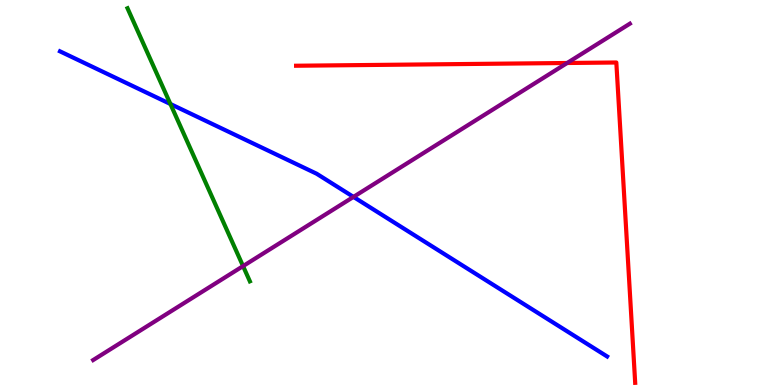[{'lines': ['blue', 'red'], 'intersections': []}, {'lines': ['green', 'red'], 'intersections': []}, {'lines': ['purple', 'red'], 'intersections': [{'x': 7.32, 'y': 8.36}]}, {'lines': ['blue', 'green'], 'intersections': [{'x': 2.2, 'y': 7.3}]}, {'lines': ['blue', 'purple'], 'intersections': [{'x': 4.56, 'y': 4.89}]}, {'lines': ['green', 'purple'], 'intersections': [{'x': 3.14, 'y': 3.09}]}]